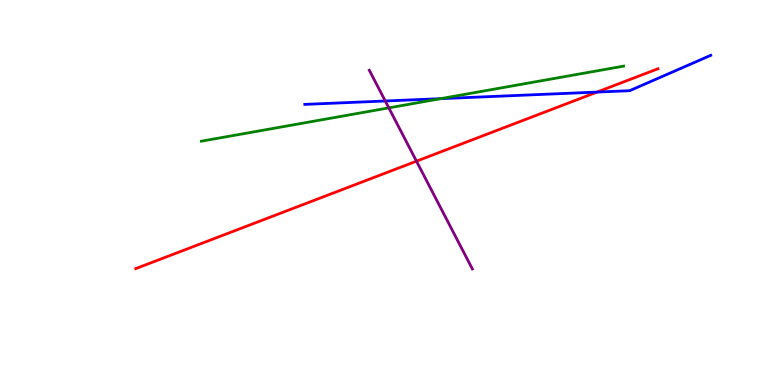[{'lines': ['blue', 'red'], 'intersections': [{'x': 7.7, 'y': 7.61}]}, {'lines': ['green', 'red'], 'intersections': []}, {'lines': ['purple', 'red'], 'intersections': [{'x': 5.37, 'y': 5.81}]}, {'lines': ['blue', 'green'], 'intersections': [{'x': 5.69, 'y': 7.44}]}, {'lines': ['blue', 'purple'], 'intersections': [{'x': 4.97, 'y': 7.38}]}, {'lines': ['green', 'purple'], 'intersections': [{'x': 5.02, 'y': 7.2}]}]